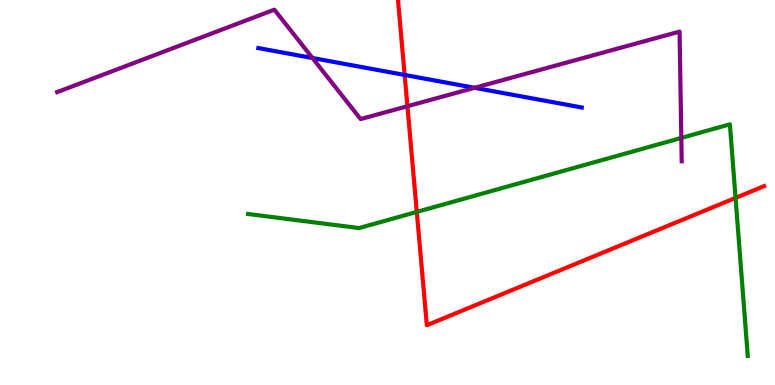[{'lines': ['blue', 'red'], 'intersections': [{'x': 5.22, 'y': 8.05}]}, {'lines': ['green', 'red'], 'intersections': [{'x': 5.38, 'y': 4.5}, {'x': 9.49, 'y': 4.86}]}, {'lines': ['purple', 'red'], 'intersections': [{'x': 5.26, 'y': 7.24}]}, {'lines': ['blue', 'green'], 'intersections': []}, {'lines': ['blue', 'purple'], 'intersections': [{'x': 4.03, 'y': 8.49}, {'x': 6.12, 'y': 7.72}]}, {'lines': ['green', 'purple'], 'intersections': [{'x': 8.79, 'y': 6.42}]}]